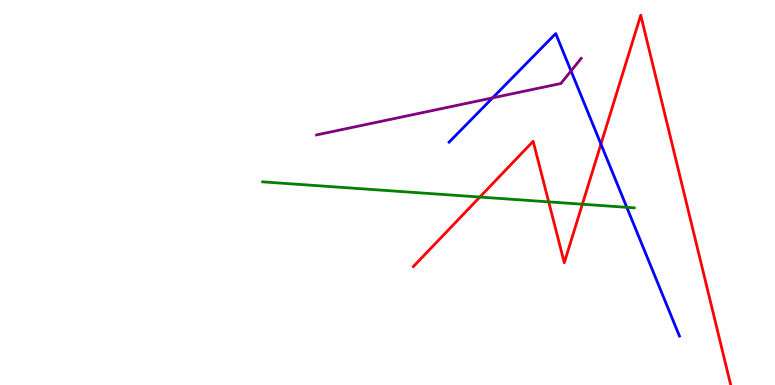[{'lines': ['blue', 'red'], 'intersections': [{'x': 7.75, 'y': 6.26}]}, {'lines': ['green', 'red'], 'intersections': [{'x': 6.19, 'y': 4.88}, {'x': 7.08, 'y': 4.76}, {'x': 7.51, 'y': 4.7}]}, {'lines': ['purple', 'red'], 'intersections': []}, {'lines': ['blue', 'green'], 'intersections': [{'x': 8.09, 'y': 4.61}]}, {'lines': ['blue', 'purple'], 'intersections': [{'x': 6.36, 'y': 7.46}, {'x': 7.37, 'y': 8.16}]}, {'lines': ['green', 'purple'], 'intersections': []}]